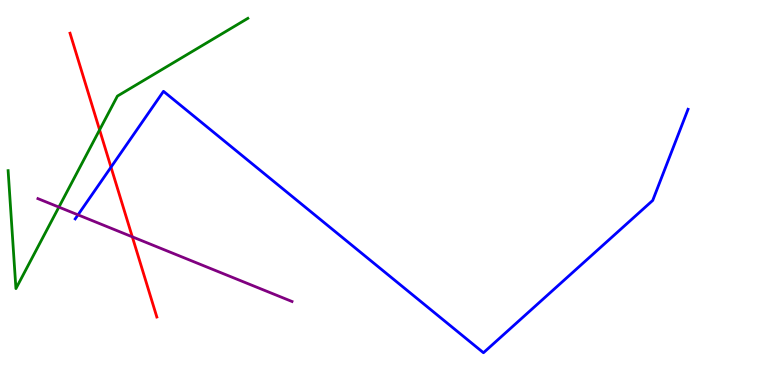[{'lines': ['blue', 'red'], 'intersections': [{'x': 1.43, 'y': 5.66}]}, {'lines': ['green', 'red'], 'intersections': [{'x': 1.29, 'y': 6.63}]}, {'lines': ['purple', 'red'], 'intersections': [{'x': 1.71, 'y': 3.85}]}, {'lines': ['blue', 'green'], 'intersections': []}, {'lines': ['blue', 'purple'], 'intersections': [{'x': 1.01, 'y': 4.42}]}, {'lines': ['green', 'purple'], 'intersections': [{'x': 0.76, 'y': 4.62}]}]